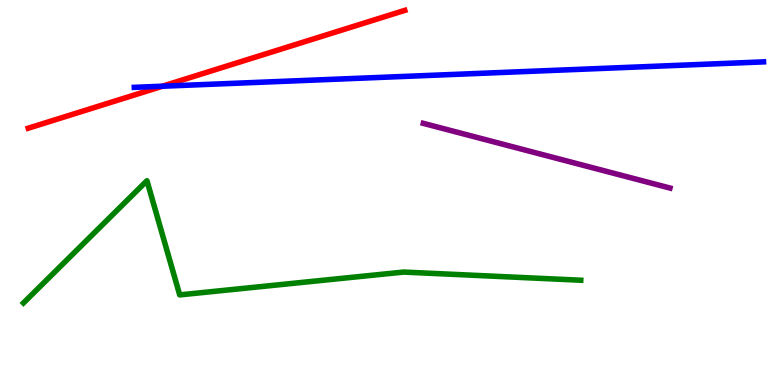[{'lines': ['blue', 'red'], 'intersections': [{'x': 2.1, 'y': 7.76}]}, {'lines': ['green', 'red'], 'intersections': []}, {'lines': ['purple', 'red'], 'intersections': []}, {'lines': ['blue', 'green'], 'intersections': []}, {'lines': ['blue', 'purple'], 'intersections': []}, {'lines': ['green', 'purple'], 'intersections': []}]